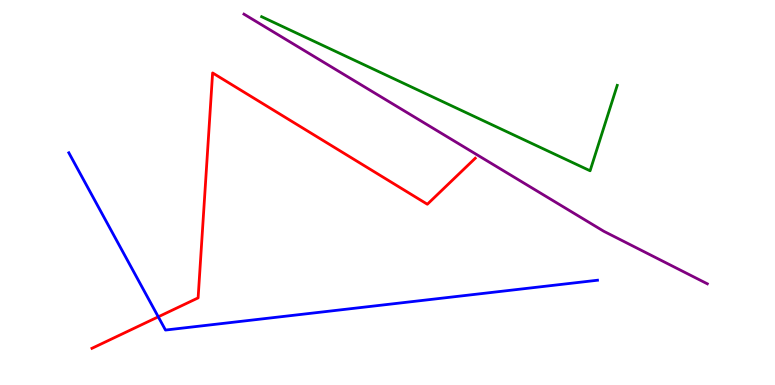[{'lines': ['blue', 'red'], 'intersections': [{'x': 2.04, 'y': 1.77}]}, {'lines': ['green', 'red'], 'intersections': []}, {'lines': ['purple', 'red'], 'intersections': []}, {'lines': ['blue', 'green'], 'intersections': []}, {'lines': ['blue', 'purple'], 'intersections': []}, {'lines': ['green', 'purple'], 'intersections': []}]